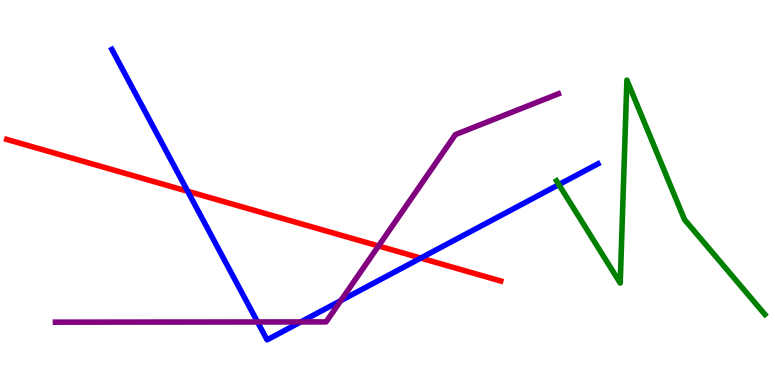[{'lines': ['blue', 'red'], 'intersections': [{'x': 2.42, 'y': 5.03}, {'x': 5.43, 'y': 3.3}]}, {'lines': ['green', 'red'], 'intersections': []}, {'lines': ['purple', 'red'], 'intersections': [{'x': 4.88, 'y': 3.61}]}, {'lines': ['blue', 'green'], 'intersections': [{'x': 7.21, 'y': 5.2}]}, {'lines': ['blue', 'purple'], 'intersections': [{'x': 3.32, 'y': 1.64}, {'x': 3.88, 'y': 1.64}, {'x': 4.4, 'y': 2.19}]}, {'lines': ['green', 'purple'], 'intersections': []}]